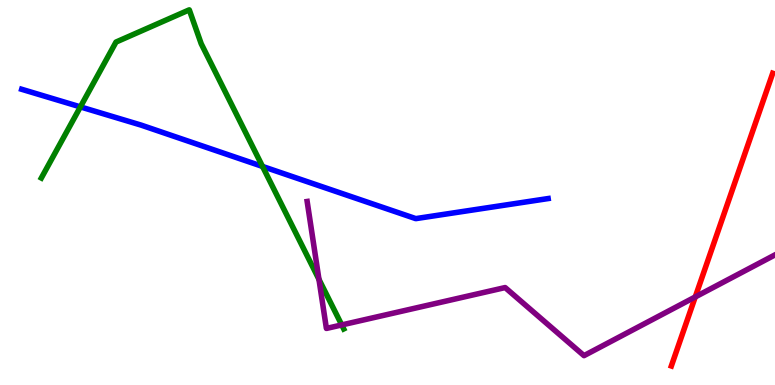[{'lines': ['blue', 'red'], 'intersections': []}, {'lines': ['green', 'red'], 'intersections': []}, {'lines': ['purple', 'red'], 'intersections': [{'x': 8.97, 'y': 2.29}]}, {'lines': ['blue', 'green'], 'intersections': [{'x': 1.04, 'y': 7.22}, {'x': 3.39, 'y': 5.68}]}, {'lines': ['blue', 'purple'], 'intersections': []}, {'lines': ['green', 'purple'], 'intersections': [{'x': 4.12, 'y': 2.74}, {'x': 4.41, 'y': 1.56}]}]